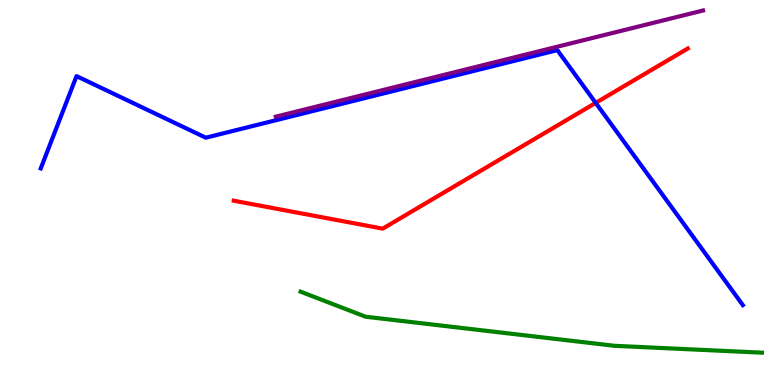[{'lines': ['blue', 'red'], 'intersections': [{'x': 7.69, 'y': 7.33}]}, {'lines': ['green', 'red'], 'intersections': []}, {'lines': ['purple', 'red'], 'intersections': []}, {'lines': ['blue', 'green'], 'intersections': []}, {'lines': ['blue', 'purple'], 'intersections': []}, {'lines': ['green', 'purple'], 'intersections': []}]